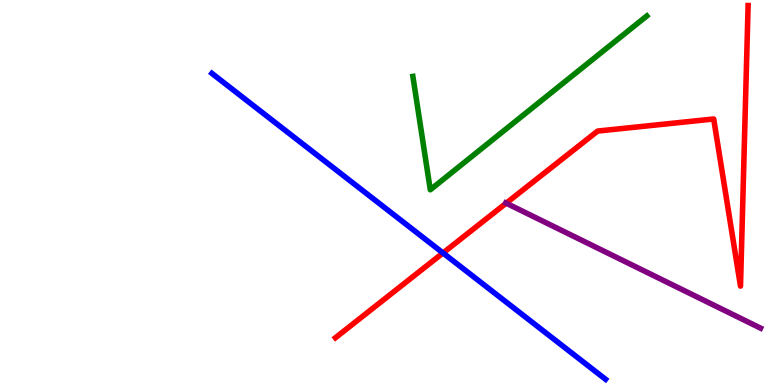[{'lines': ['blue', 'red'], 'intersections': [{'x': 5.72, 'y': 3.43}]}, {'lines': ['green', 'red'], 'intersections': []}, {'lines': ['purple', 'red'], 'intersections': [{'x': 6.53, 'y': 4.72}]}, {'lines': ['blue', 'green'], 'intersections': []}, {'lines': ['blue', 'purple'], 'intersections': []}, {'lines': ['green', 'purple'], 'intersections': []}]